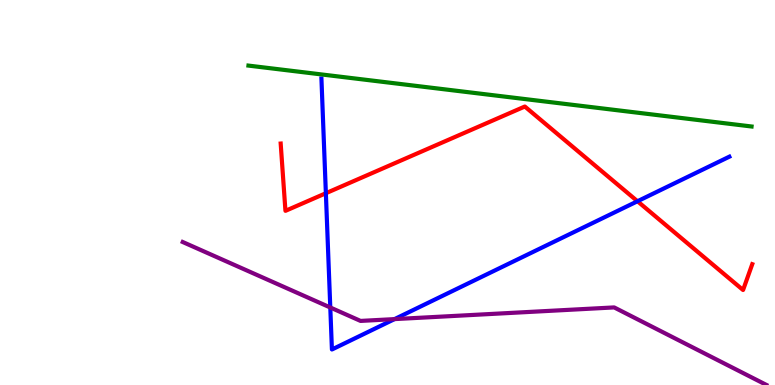[{'lines': ['blue', 'red'], 'intersections': [{'x': 4.2, 'y': 4.98}, {'x': 8.23, 'y': 4.77}]}, {'lines': ['green', 'red'], 'intersections': []}, {'lines': ['purple', 'red'], 'intersections': []}, {'lines': ['blue', 'green'], 'intersections': []}, {'lines': ['blue', 'purple'], 'intersections': [{'x': 4.26, 'y': 2.01}, {'x': 5.09, 'y': 1.71}]}, {'lines': ['green', 'purple'], 'intersections': []}]